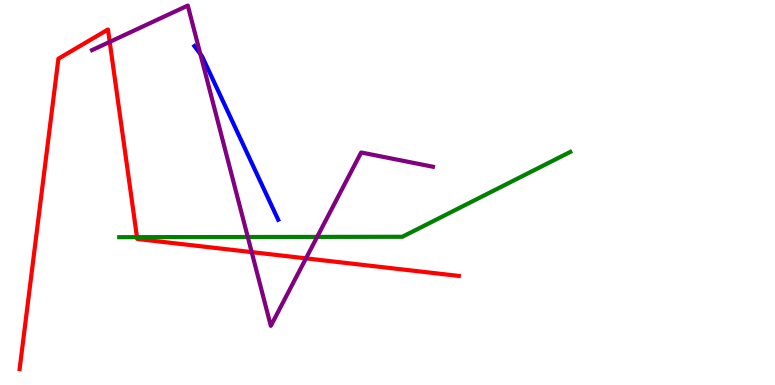[{'lines': ['blue', 'red'], 'intersections': []}, {'lines': ['green', 'red'], 'intersections': [{'x': 1.77, 'y': 3.84}]}, {'lines': ['purple', 'red'], 'intersections': [{'x': 1.42, 'y': 8.91}, {'x': 3.25, 'y': 3.45}, {'x': 3.95, 'y': 3.29}]}, {'lines': ['blue', 'green'], 'intersections': []}, {'lines': ['blue', 'purple'], 'intersections': [{'x': 2.59, 'y': 8.6}]}, {'lines': ['green', 'purple'], 'intersections': [{'x': 3.2, 'y': 3.84}, {'x': 4.09, 'y': 3.85}]}]